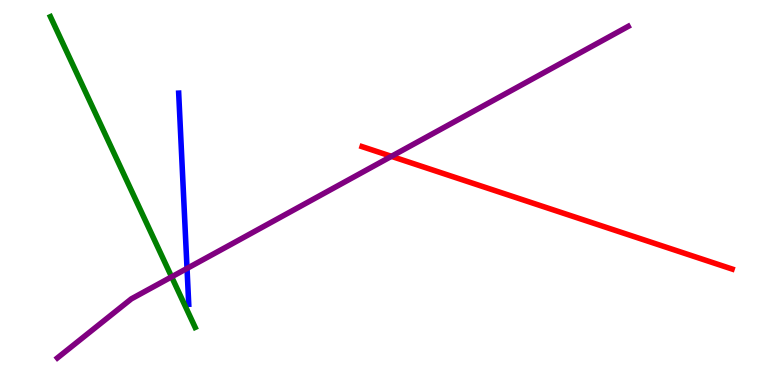[{'lines': ['blue', 'red'], 'intersections': []}, {'lines': ['green', 'red'], 'intersections': []}, {'lines': ['purple', 'red'], 'intersections': [{'x': 5.05, 'y': 5.94}]}, {'lines': ['blue', 'green'], 'intersections': []}, {'lines': ['blue', 'purple'], 'intersections': [{'x': 2.41, 'y': 3.03}]}, {'lines': ['green', 'purple'], 'intersections': [{'x': 2.21, 'y': 2.81}]}]